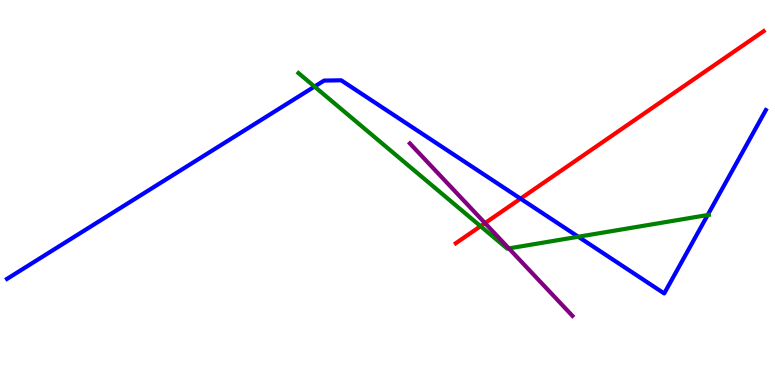[{'lines': ['blue', 'red'], 'intersections': [{'x': 6.72, 'y': 4.84}]}, {'lines': ['green', 'red'], 'intersections': [{'x': 6.2, 'y': 4.12}]}, {'lines': ['purple', 'red'], 'intersections': [{'x': 6.26, 'y': 4.2}]}, {'lines': ['blue', 'green'], 'intersections': [{'x': 4.06, 'y': 7.75}, {'x': 7.46, 'y': 3.85}, {'x': 9.13, 'y': 4.41}]}, {'lines': ['blue', 'purple'], 'intersections': []}, {'lines': ['green', 'purple'], 'intersections': [{'x': 6.57, 'y': 3.55}]}]